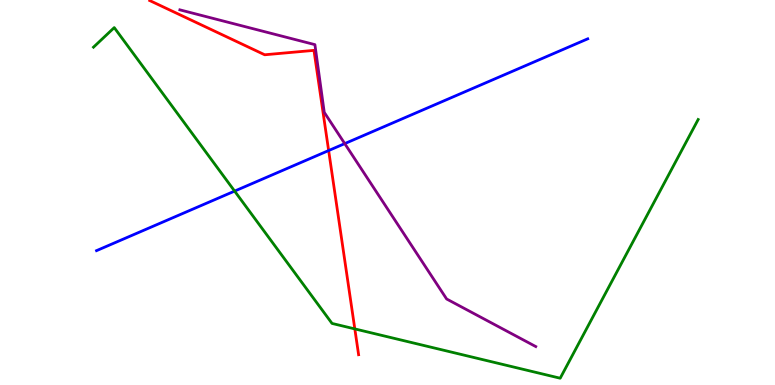[{'lines': ['blue', 'red'], 'intersections': [{'x': 4.24, 'y': 6.09}]}, {'lines': ['green', 'red'], 'intersections': [{'x': 4.58, 'y': 1.46}]}, {'lines': ['purple', 'red'], 'intersections': []}, {'lines': ['blue', 'green'], 'intersections': [{'x': 3.03, 'y': 5.04}]}, {'lines': ['blue', 'purple'], 'intersections': [{'x': 4.45, 'y': 6.27}]}, {'lines': ['green', 'purple'], 'intersections': []}]